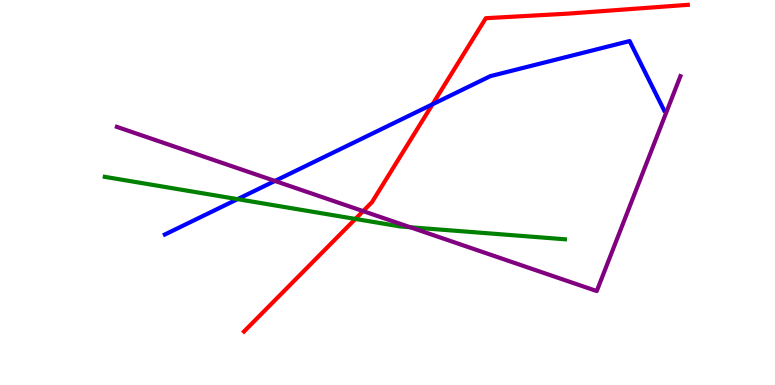[{'lines': ['blue', 'red'], 'intersections': [{'x': 5.58, 'y': 7.29}]}, {'lines': ['green', 'red'], 'intersections': [{'x': 4.59, 'y': 4.31}]}, {'lines': ['purple', 'red'], 'intersections': [{'x': 4.69, 'y': 4.52}]}, {'lines': ['blue', 'green'], 'intersections': [{'x': 3.07, 'y': 4.83}]}, {'lines': ['blue', 'purple'], 'intersections': [{'x': 3.55, 'y': 5.3}]}, {'lines': ['green', 'purple'], 'intersections': [{'x': 5.29, 'y': 4.1}]}]